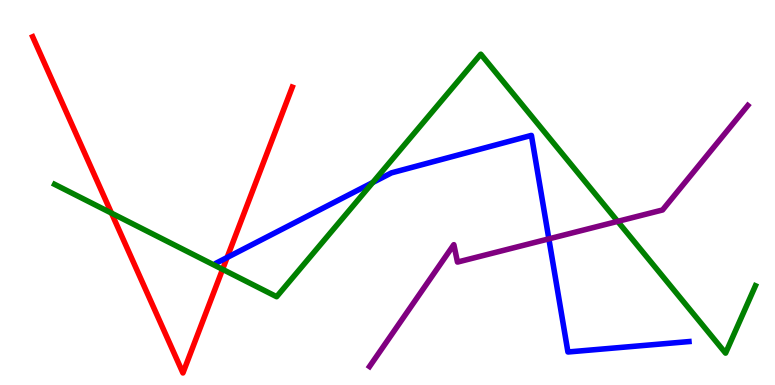[{'lines': ['blue', 'red'], 'intersections': [{'x': 2.93, 'y': 3.31}]}, {'lines': ['green', 'red'], 'intersections': [{'x': 1.44, 'y': 4.46}, {'x': 2.87, 'y': 3.0}]}, {'lines': ['purple', 'red'], 'intersections': []}, {'lines': ['blue', 'green'], 'intersections': [{'x': 4.81, 'y': 5.26}]}, {'lines': ['blue', 'purple'], 'intersections': [{'x': 7.08, 'y': 3.8}]}, {'lines': ['green', 'purple'], 'intersections': [{'x': 7.97, 'y': 4.25}]}]